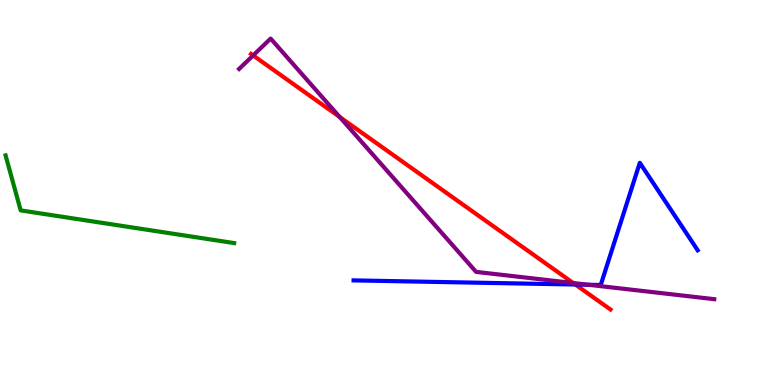[{'lines': ['blue', 'red'], 'intersections': [{'x': 7.42, 'y': 2.61}]}, {'lines': ['green', 'red'], 'intersections': []}, {'lines': ['purple', 'red'], 'intersections': [{'x': 3.27, 'y': 8.56}, {'x': 4.38, 'y': 6.96}, {'x': 7.4, 'y': 2.65}]}, {'lines': ['blue', 'green'], 'intersections': []}, {'lines': ['blue', 'purple'], 'intersections': [{'x': 7.59, 'y': 2.6}]}, {'lines': ['green', 'purple'], 'intersections': []}]